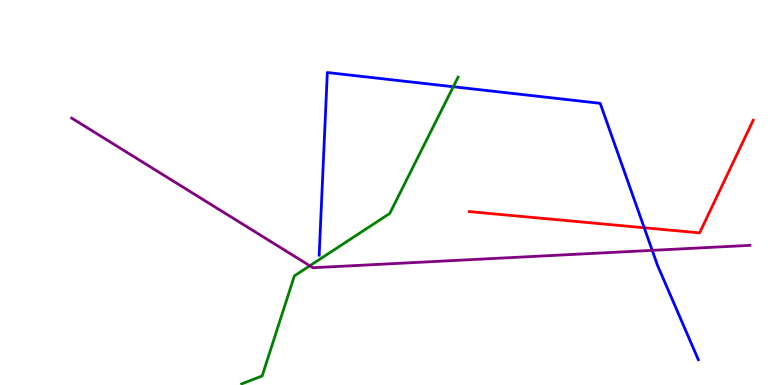[{'lines': ['blue', 'red'], 'intersections': [{'x': 8.31, 'y': 4.08}]}, {'lines': ['green', 'red'], 'intersections': []}, {'lines': ['purple', 'red'], 'intersections': []}, {'lines': ['blue', 'green'], 'intersections': [{'x': 5.85, 'y': 7.75}]}, {'lines': ['blue', 'purple'], 'intersections': [{'x': 8.42, 'y': 3.5}]}, {'lines': ['green', 'purple'], 'intersections': [{'x': 4.0, 'y': 3.1}]}]